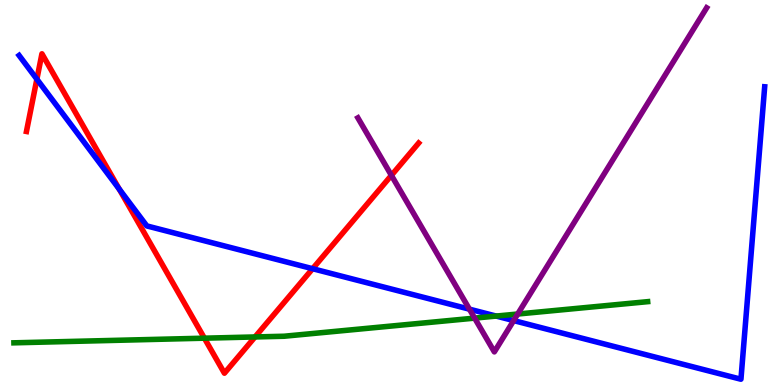[{'lines': ['blue', 'red'], 'intersections': [{'x': 0.476, 'y': 7.94}, {'x': 1.54, 'y': 5.09}, {'x': 4.03, 'y': 3.02}]}, {'lines': ['green', 'red'], 'intersections': [{'x': 2.64, 'y': 1.22}, {'x': 3.29, 'y': 1.25}]}, {'lines': ['purple', 'red'], 'intersections': [{'x': 5.05, 'y': 5.45}]}, {'lines': ['blue', 'green'], 'intersections': [{'x': 6.4, 'y': 1.79}]}, {'lines': ['blue', 'purple'], 'intersections': [{'x': 6.06, 'y': 1.97}, {'x': 6.63, 'y': 1.67}]}, {'lines': ['green', 'purple'], 'intersections': [{'x': 6.12, 'y': 1.74}, {'x': 6.68, 'y': 1.84}]}]